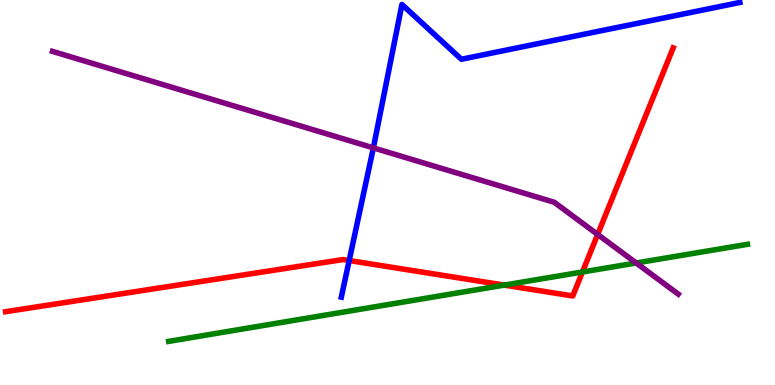[{'lines': ['blue', 'red'], 'intersections': [{'x': 4.51, 'y': 3.23}]}, {'lines': ['green', 'red'], 'intersections': [{'x': 6.51, 'y': 2.59}, {'x': 7.52, 'y': 2.94}]}, {'lines': ['purple', 'red'], 'intersections': [{'x': 7.71, 'y': 3.91}]}, {'lines': ['blue', 'green'], 'intersections': []}, {'lines': ['blue', 'purple'], 'intersections': [{'x': 4.82, 'y': 6.16}]}, {'lines': ['green', 'purple'], 'intersections': [{'x': 8.21, 'y': 3.17}]}]